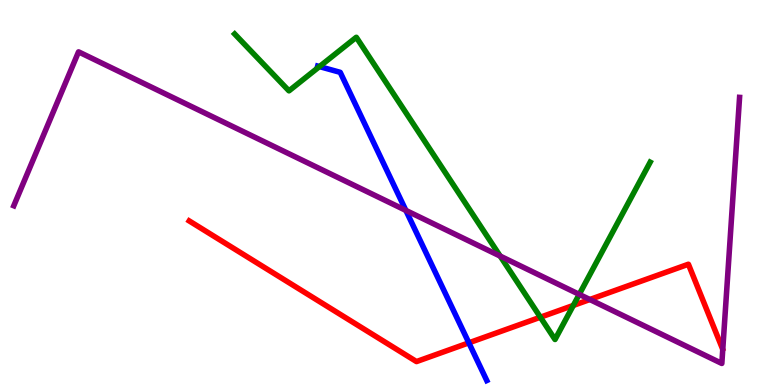[{'lines': ['blue', 'red'], 'intersections': [{'x': 6.05, 'y': 1.1}]}, {'lines': ['green', 'red'], 'intersections': [{'x': 6.97, 'y': 1.76}, {'x': 7.4, 'y': 2.07}]}, {'lines': ['purple', 'red'], 'intersections': [{'x': 7.61, 'y': 2.22}]}, {'lines': ['blue', 'green'], 'intersections': [{'x': 4.12, 'y': 8.27}]}, {'lines': ['blue', 'purple'], 'intersections': [{'x': 5.24, 'y': 4.54}]}, {'lines': ['green', 'purple'], 'intersections': [{'x': 6.45, 'y': 3.35}, {'x': 7.47, 'y': 2.35}]}]